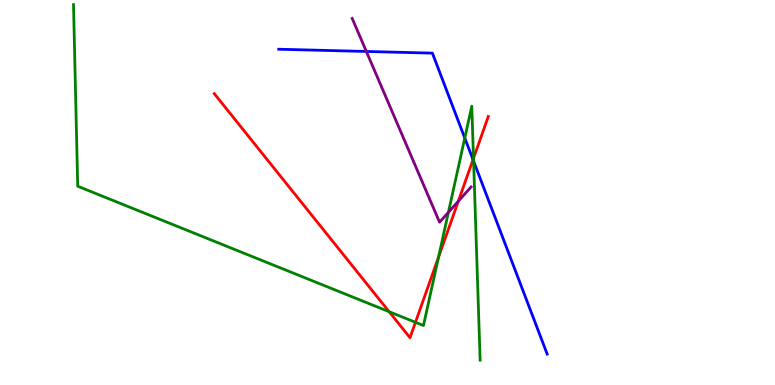[{'lines': ['blue', 'red'], 'intersections': [{'x': 6.1, 'y': 5.85}]}, {'lines': ['green', 'red'], 'intersections': [{'x': 5.02, 'y': 1.9}, {'x': 5.36, 'y': 1.63}, {'x': 5.66, 'y': 3.32}, {'x': 6.11, 'y': 5.89}]}, {'lines': ['purple', 'red'], 'intersections': [{'x': 5.91, 'y': 4.77}]}, {'lines': ['blue', 'green'], 'intersections': [{'x': 6.0, 'y': 6.42}, {'x': 6.11, 'y': 5.81}]}, {'lines': ['blue', 'purple'], 'intersections': [{'x': 4.73, 'y': 8.66}]}, {'lines': ['green', 'purple'], 'intersections': [{'x': 5.79, 'y': 4.49}]}]